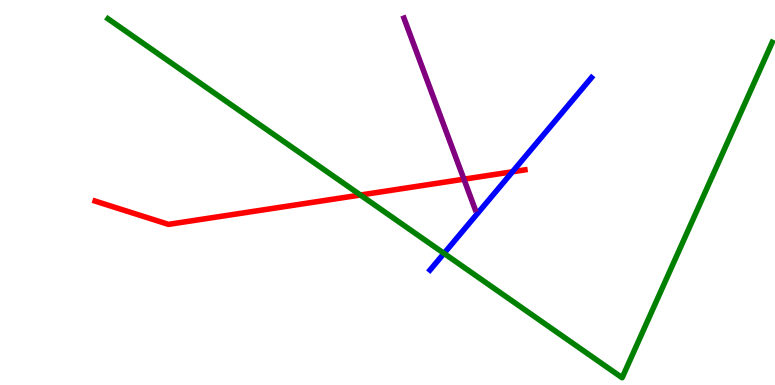[{'lines': ['blue', 'red'], 'intersections': [{'x': 6.61, 'y': 5.54}]}, {'lines': ['green', 'red'], 'intersections': [{'x': 4.65, 'y': 4.93}]}, {'lines': ['purple', 'red'], 'intersections': [{'x': 5.99, 'y': 5.35}]}, {'lines': ['blue', 'green'], 'intersections': [{'x': 5.73, 'y': 3.42}]}, {'lines': ['blue', 'purple'], 'intersections': []}, {'lines': ['green', 'purple'], 'intersections': []}]